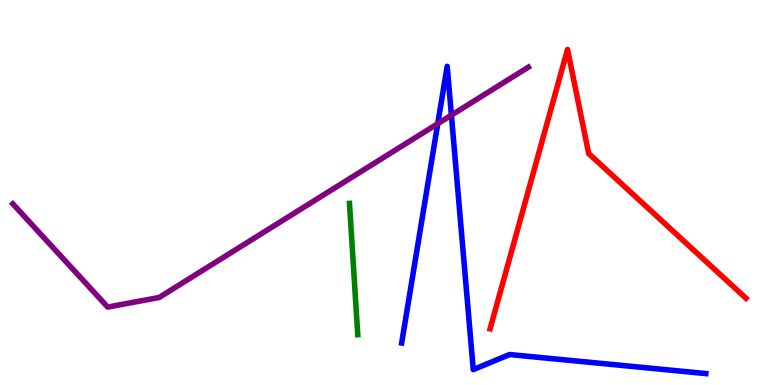[{'lines': ['blue', 'red'], 'intersections': []}, {'lines': ['green', 'red'], 'intersections': []}, {'lines': ['purple', 'red'], 'intersections': []}, {'lines': ['blue', 'green'], 'intersections': []}, {'lines': ['blue', 'purple'], 'intersections': [{'x': 5.65, 'y': 6.79}, {'x': 5.82, 'y': 7.01}]}, {'lines': ['green', 'purple'], 'intersections': []}]